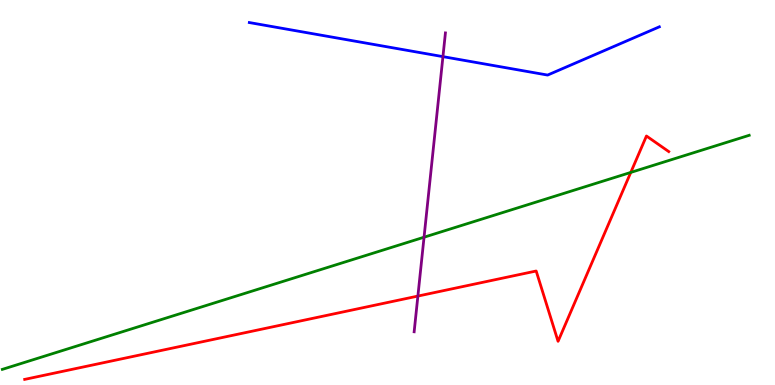[{'lines': ['blue', 'red'], 'intersections': []}, {'lines': ['green', 'red'], 'intersections': [{'x': 8.14, 'y': 5.52}]}, {'lines': ['purple', 'red'], 'intersections': [{'x': 5.39, 'y': 2.31}]}, {'lines': ['blue', 'green'], 'intersections': []}, {'lines': ['blue', 'purple'], 'intersections': [{'x': 5.72, 'y': 8.53}]}, {'lines': ['green', 'purple'], 'intersections': [{'x': 5.47, 'y': 3.84}]}]